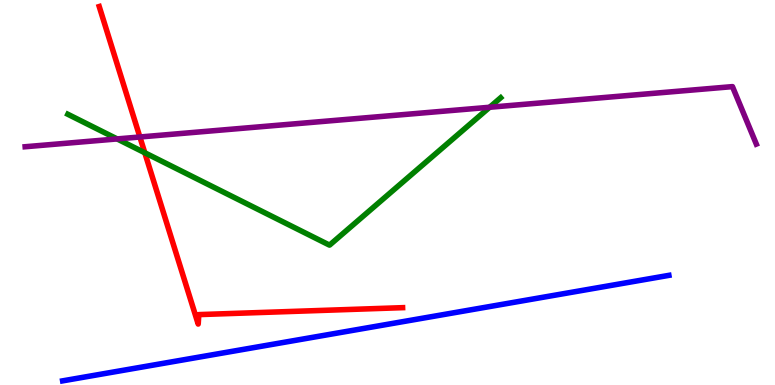[{'lines': ['blue', 'red'], 'intersections': []}, {'lines': ['green', 'red'], 'intersections': [{'x': 1.87, 'y': 6.03}]}, {'lines': ['purple', 'red'], 'intersections': [{'x': 1.81, 'y': 6.44}]}, {'lines': ['blue', 'green'], 'intersections': []}, {'lines': ['blue', 'purple'], 'intersections': []}, {'lines': ['green', 'purple'], 'intersections': [{'x': 1.51, 'y': 6.39}, {'x': 6.32, 'y': 7.21}]}]